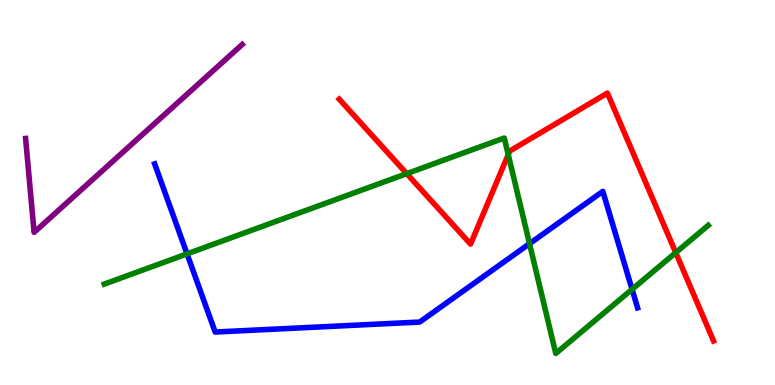[{'lines': ['blue', 'red'], 'intersections': []}, {'lines': ['green', 'red'], 'intersections': [{'x': 5.25, 'y': 5.49}, {'x': 6.56, 'y': 5.98}, {'x': 8.72, 'y': 3.44}]}, {'lines': ['purple', 'red'], 'intersections': []}, {'lines': ['blue', 'green'], 'intersections': [{'x': 2.41, 'y': 3.41}, {'x': 6.83, 'y': 3.67}, {'x': 8.16, 'y': 2.48}]}, {'lines': ['blue', 'purple'], 'intersections': []}, {'lines': ['green', 'purple'], 'intersections': []}]